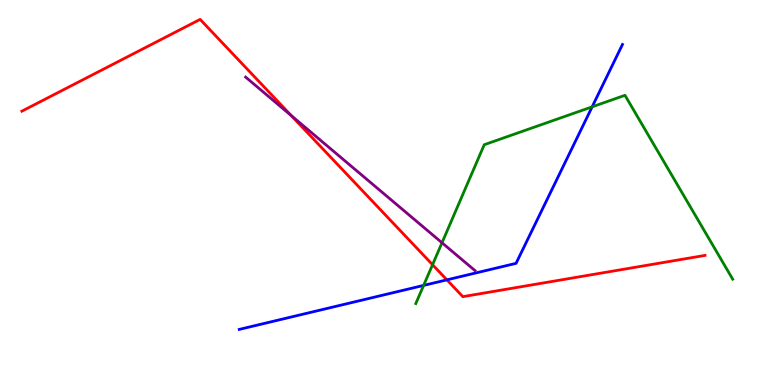[{'lines': ['blue', 'red'], 'intersections': [{'x': 5.77, 'y': 2.73}]}, {'lines': ['green', 'red'], 'intersections': [{'x': 5.58, 'y': 3.12}]}, {'lines': ['purple', 'red'], 'intersections': [{'x': 3.76, 'y': 7.0}]}, {'lines': ['blue', 'green'], 'intersections': [{'x': 5.47, 'y': 2.59}, {'x': 7.64, 'y': 7.23}]}, {'lines': ['blue', 'purple'], 'intersections': []}, {'lines': ['green', 'purple'], 'intersections': [{'x': 5.7, 'y': 3.69}]}]